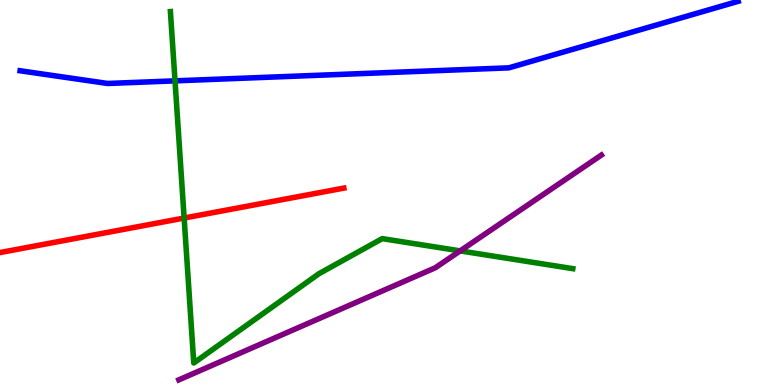[{'lines': ['blue', 'red'], 'intersections': []}, {'lines': ['green', 'red'], 'intersections': [{'x': 2.38, 'y': 4.34}]}, {'lines': ['purple', 'red'], 'intersections': []}, {'lines': ['blue', 'green'], 'intersections': [{'x': 2.26, 'y': 7.9}]}, {'lines': ['blue', 'purple'], 'intersections': []}, {'lines': ['green', 'purple'], 'intersections': [{'x': 5.94, 'y': 3.48}]}]